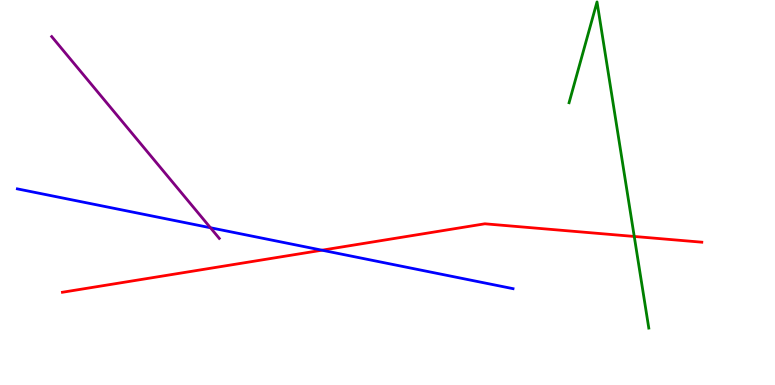[{'lines': ['blue', 'red'], 'intersections': [{'x': 4.15, 'y': 3.5}]}, {'lines': ['green', 'red'], 'intersections': [{'x': 8.18, 'y': 3.86}]}, {'lines': ['purple', 'red'], 'intersections': []}, {'lines': ['blue', 'green'], 'intersections': []}, {'lines': ['blue', 'purple'], 'intersections': [{'x': 2.72, 'y': 4.08}]}, {'lines': ['green', 'purple'], 'intersections': []}]